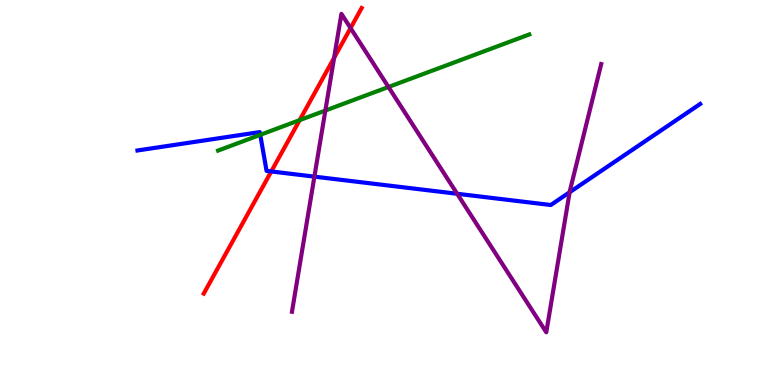[{'lines': ['blue', 'red'], 'intersections': [{'x': 3.5, 'y': 5.55}]}, {'lines': ['green', 'red'], 'intersections': [{'x': 3.87, 'y': 6.88}]}, {'lines': ['purple', 'red'], 'intersections': [{'x': 4.31, 'y': 8.5}, {'x': 4.52, 'y': 9.27}]}, {'lines': ['blue', 'green'], 'intersections': [{'x': 3.36, 'y': 6.5}]}, {'lines': ['blue', 'purple'], 'intersections': [{'x': 4.06, 'y': 5.41}, {'x': 5.9, 'y': 4.97}, {'x': 7.35, 'y': 5.01}]}, {'lines': ['green', 'purple'], 'intersections': [{'x': 4.2, 'y': 7.13}, {'x': 5.01, 'y': 7.74}]}]